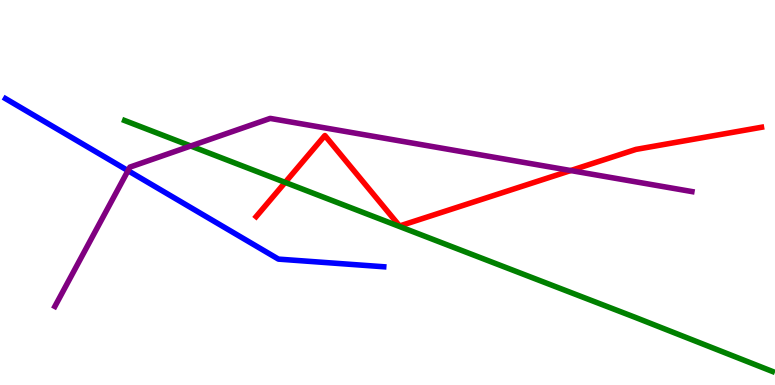[{'lines': ['blue', 'red'], 'intersections': []}, {'lines': ['green', 'red'], 'intersections': [{'x': 3.68, 'y': 5.26}]}, {'lines': ['purple', 'red'], 'intersections': [{'x': 7.36, 'y': 5.57}]}, {'lines': ['blue', 'green'], 'intersections': []}, {'lines': ['blue', 'purple'], 'intersections': [{'x': 1.65, 'y': 5.57}]}, {'lines': ['green', 'purple'], 'intersections': [{'x': 2.46, 'y': 6.21}]}]